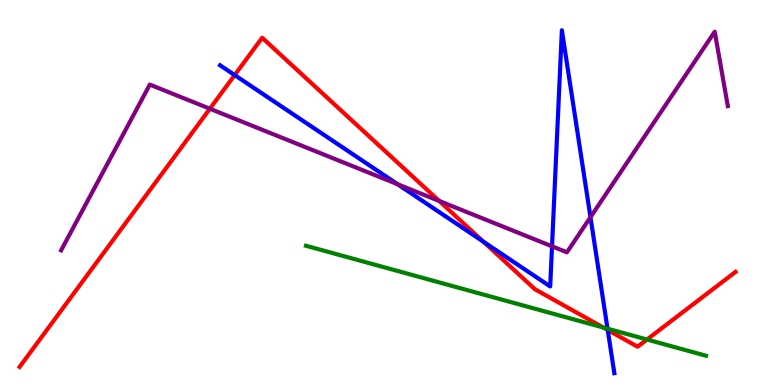[{'lines': ['blue', 'red'], 'intersections': [{'x': 3.03, 'y': 8.05}, {'x': 6.24, 'y': 3.72}, {'x': 7.84, 'y': 1.43}]}, {'lines': ['green', 'red'], 'intersections': [{'x': 7.78, 'y': 1.49}, {'x': 8.35, 'y': 1.18}]}, {'lines': ['purple', 'red'], 'intersections': [{'x': 2.71, 'y': 7.18}, {'x': 5.67, 'y': 4.78}]}, {'lines': ['blue', 'green'], 'intersections': [{'x': 7.84, 'y': 1.46}]}, {'lines': ['blue', 'purple'], 'intersections': [{'x': 5.13, 'y': 5.21}, {'x': 7.12, 'y': 3.6}, {'x': 7.62, 'y': 4.36}]}, {'lines': ['green', 'purple'], 'intersections': []}]